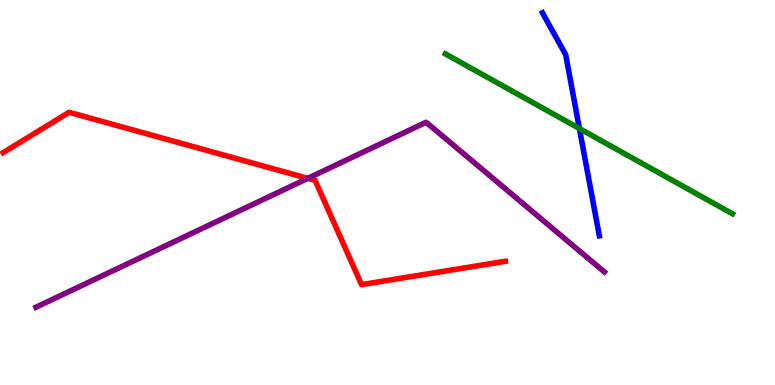[{'lines': ['blue', 'red'], 'intersections': []}, {'lines': ['green', 'red'], 'intersections': []}, {'lines': ['purple', 'red'], 'intersections': [{'x': 3.97, 'y': 5.37}]}, {'lines': ['blue', 'green'], 'intersections': [{'x': 7.48, 'y': 6.66}]}, {'lines': ['blue', 'purple'], 'intersections': []}, {'lines': ['green', 'purple'], 'intersections': []}]